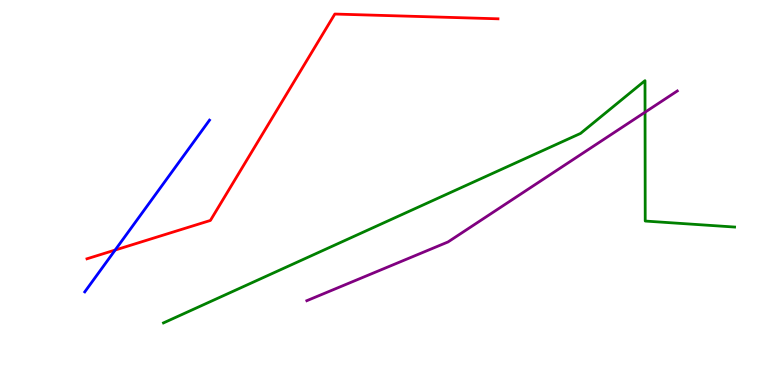[{'lines': ['blue', 'red'], 'intersections': [{'x': 1.49, 'y': 3.51}]}, {'lines': ['green', 'red'], 'intersections': []}, {'lines': ['purple', 'red'], 'intersections': []}, {'lines': ['blue', 'green'], 'intersections': []}, {'lines': ['blue', 'purple'], 'intersections': []}, {'lines': ['green', 'purple'], 'intersections': [{'x': 8.32, 'y': 7.09}]}]